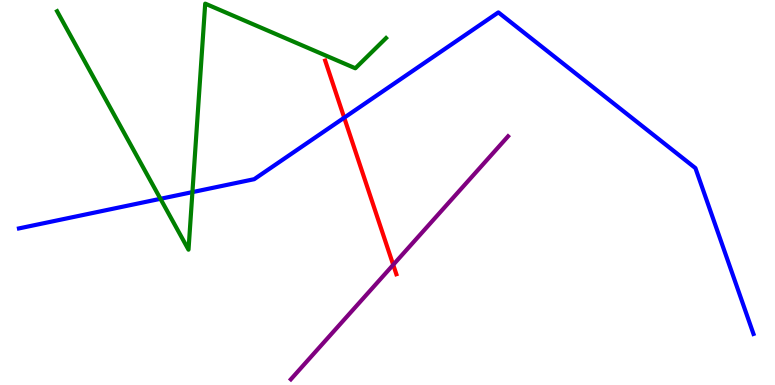[{'lines': ['blue', 'red'], 'intersections': [{'x': 4.44, 'y': 6.94}]}, {'lines': ['green', 'red'], 'intersections': []}, {'lines': ['purple', 'red'], 'intersections': [{'x': 5.07, 'y': 3.12}]}, {'lines': ['blue', 'green'], 'intersections': [{'x': 2.07, 'y': 4.84}, {'x': 2.48, 'y': 5.01}]}, {'lines': ['blue', 'purple'], 'intersections': []}, {'lines': ['green', 'purple'], 'intersections': []}]